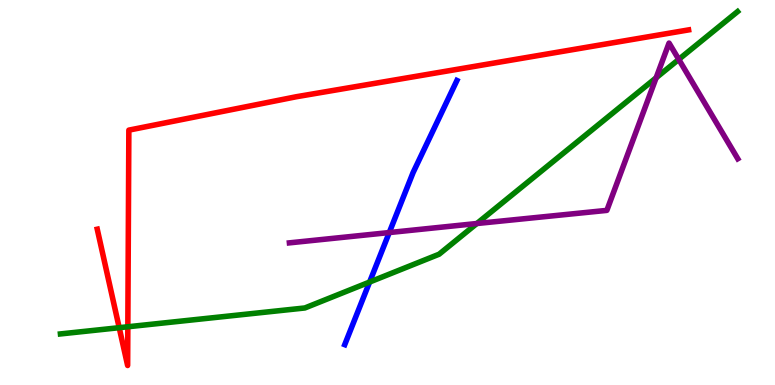[{'lines': ['blue', 'red'], 'intersections': []}, {'lines': ['green', 'red'], 'intersections': [{'x': 1.54, 'y': 1.49}, {'x': 1.65, 'y': 1.51}]}, {'lines': ['purple', 'red'], 'intersections': []}, {'lines': ['blue', 'green'], 'intersections': [{'x': 4.77, 'y': 2.67}]}, {'lines': ['blue', 'purple'], 'intersections': [{'x': 5.02, 'y': 3.96}]}, {'lines': ['green', 'purple'], 'intersections': [{'x': 6.15, 'y': 4.19}, {'x': 8.47, 'y': 7.98}, {'x': 8.76, 'y': 8.46}]}]